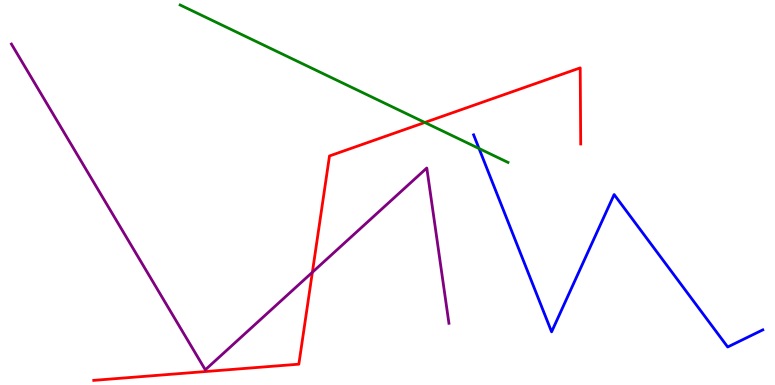[{'lines': ['blue', 'red'], 'intersections': []}, {'lines': ['green', 'red'], 'intersections': [{'x': 5.48, 'y': 6.82}]}, {'lines': ['purple', 'red'], 'intersections': [{'x': 4.03, 'y': 2.93}]}, {'lines': ['blue', 'green'], 'intersections': [{'x': 6.18, 'y': 6.14}]}, {'lines': ['blue', 'purple'], 'intersections': []}, {'lines': ['green', 'purple'], 'intersections': []}]